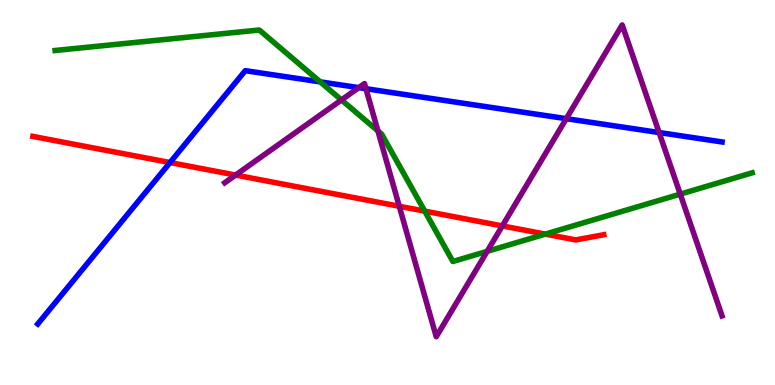[{'lines': ['blue', 'red'], 'intersections': [{'x': 2.19, 'y': 5.78}]}, {'lines': ['green', 'red'], 'intersections': [{'x': 5.48, 'y': 4.52}, {'x': 7.04, 'y': 3.92}]}, {'lines': ['purple', 'red'], 'intersections': [{'x': 3.04, 'y': 5.45}, {'x': 5.15, 'y': 4.64}, {'x': 6.48, 'y': 4.13}]}, {'lines': ['blue', 'green'], 'intersections': [{'x': 4.13, 'y': 7.87}]}, {'lines': ['blue', 'purple'], 'intersections': [{'x': 4.63, 'y': 7.72}, {'x': 4.72, 'y': 7.7}, {'x': 7.31, 'y': 6.92}, {'x': 8.5, 'y': 6.56}]}, {'lines': ['green', 'purple'], 'intersections': [{'x': 4.41, 'y': 7.4}, {'x': 4.88, 'y': 6.6}, {'x': 6.29, 'y': 3.47}, {'x': 8.78, 'y': 4.96}]}]